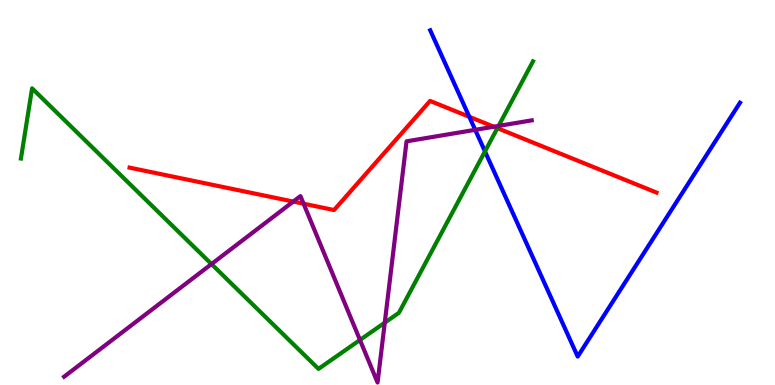[{'lines': ['blue', 'red'], 'intersections': [{'x': 6.06, 'y': 6.97}]}, {'lines': ['green', 'red'], 'intersections': [{'x': 6.42, 'y': 6.67}]}, {'lines': ['purple', 'red'], 'intersections': [{'x': 3.78, 'y': 4.76}, {'x': 3.92, 'y': 4.71}, {'x': 6.37, 'y': 6.71}]}, {'lines': ['blue', 'green'], 'intersections': [{'x': 6.26, 'y': 6.07}]}, {'lines': ['blue', 'purple'], 'intersections': [{'x': 6.13, 'y': 6.63}]}, {'lines': ['green', 'purple'], 'intersections': [{'x': 2.73, 'y': 3.14}, {'x': 4.64, 'y': 1.17}, {'x': 4.96, 'y': 1.62}, {'x': 6.43, 'y': 6.73}]}]